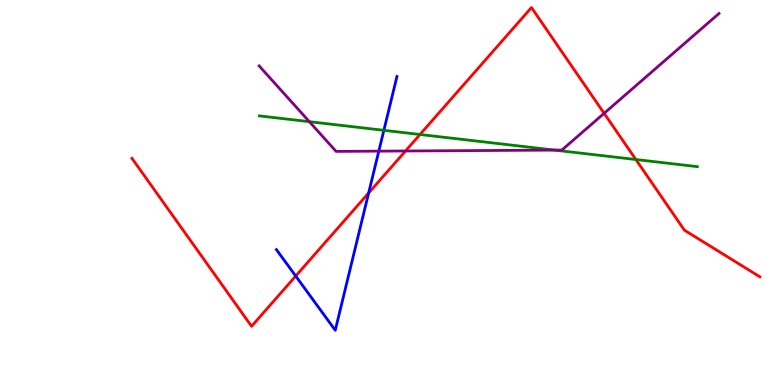[{'lines': ['blue', 'red'], 'intersections': [{'x': 3.82, 'y': 2.83}, {'x': 4.76, 'y': 4.99}]}, {'lines': ['green', 'red'], 'intersections': [{'x': 5.42, 'y': 6.51}, {'x': 8.2, 'y': 5.86}]}, {'lines': ['purple', 'red'], 'intersections': [{'x': 5.23, 'y': 6.08}, {'x': 7.8, 'y': 7.06}]}, {'lines': ['blue', 'green'], 'intersections': [{'x': 4.95, 'y': 6.62}]}, {'lines': ['blue', 'purple'], 'intersections': [{'x': 4.89, 'y': 6.07}]}, {'lines': ['green', 'purple'], 'intersections': [{'x': 3.99, 'y': 6.84}, {'x': 7.16, 'y': 6.1}]}]